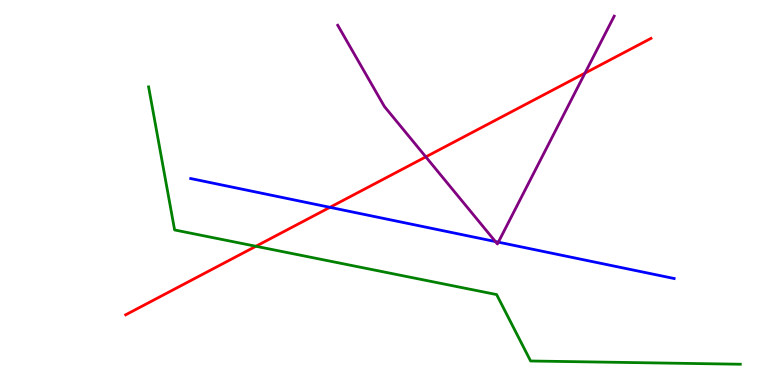[{'lines': ['blue', 'red'], 'intersections': [{'x': 4.26, 'y': 4.61}]}, {'lines': ['green', 'red'], 'intersections': [{'x': 3.3, 'y': 3.6}]}, {'lines': ['purple', 'red'], 'intersections': [{'x': 5.49, 'y': 5.93}, {'x': 7.55, 'y': 8.1}]}, {'lines': ['blue', 'green'], 'intersections': []}, {'lines': ['blue', 'purple'], 'intersections': [{'x': 6.39, 'y': 3.73}, {'x': 6.43, 'y': 3.71}]}, {'lines': ['green', 'purple'], 'intersections': []}]